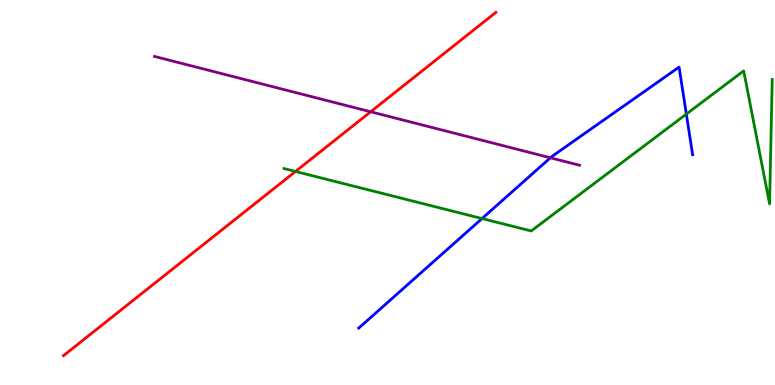[{'lines': ['blue', 'red'], 'intersections': []}, {'lines': ['green', 'red'], 'intersections': [{'x': 3.81, 'y': 5.55}]}, {'lines': ['purple', 'red'], 'intersections': [{'x': 4.78, 'y': 7.1}]}, {'lines': ['blue', 'green'], 'intersections': [{'x': 6.22, 'y': 4.32}, {'x': 8.86, 'y': 7.04}]}, {'lines': ['blue', 'purple'], 'intersections': [{'x': 7.1, 'y': 5.9}]}, {'lines': ['green', 'purple'], 'intersections': []}]